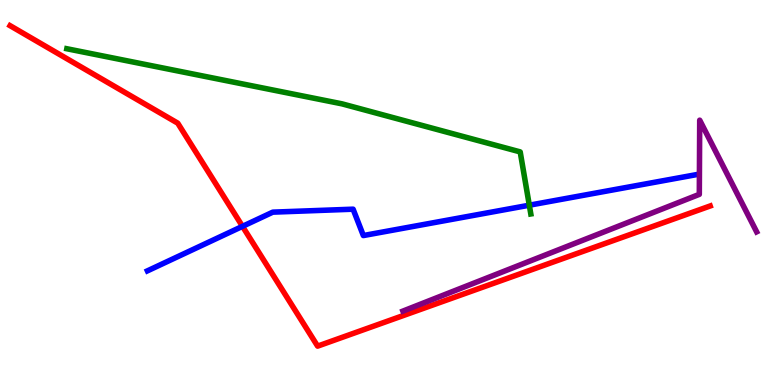[{'lines': ['blue', 'red'], 'intersections': [{'x': 3.13, 'y': 4.12}]}, {'lines': ['green', 'red'], 'intersections': []}, {'lines': ['purple', 'red'], 'intersections': []}, {'lines': ['blue', 'green'], 'intersections': [{'x': 6.83, 'y': 4.67}]}, {'lines': ['blue', 'purple'], 'intersections': []}, {'lines': ['green', 'purple'], 'intersections': []}]